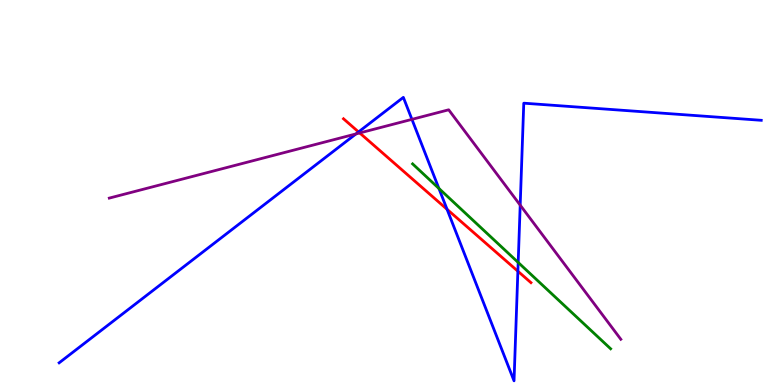[{'lines': ['blue', 'red'], 'intersections': [{'x': 4.63, 'y': 6.57}, {'x': 5.77, 'y': 4.56}, {'x': 6.68, 'y': 2.96}]}, {'lines': ['green', 'red'], 'intersections': []}, {'lines': ['purple', 'red'], 'intersections': [{'x': 4.64, 'y': 6.55}]}, {'lines': ['blue', 'green'], 'intersections': [{'x': 5.66, 'y': 5.11}, {'x': 6.69, 'y': 3.18}]}, {'lines': ['blue', 'purple'], 'intersections': [{'x': 4.59, 'y': 6.52}, {'x': 5.32, 'y': 6.9}, {'x': 6.71, 'y': 4.67}]}, {'lines': ['green', 'purple'], 'intersections': []}]